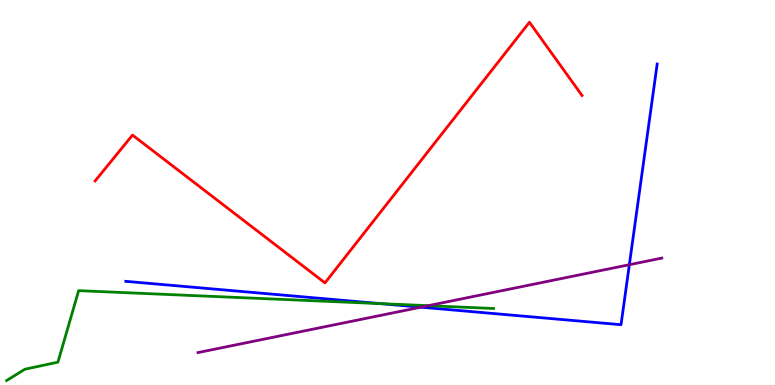[{'lines': ['blue', 'red'], 'intersections': []}, {'lines': ['green', 'red'], 'intersections': []}, {'lines': ['purple', 'red'], 'intersections': []}, {'lines': ['blue', 'green'], 'intersections': [{'x': 4.91, 'y': 2.11}]}, {'lines': ['blue', 'purple'], 'intersections': [{'x': 5.43, 'y': 2.02}, {'x': 8.12, 'y': 3.12}]}, {'lines': ['green', 'purple'], 'intersections': [{'x': 5.53, 'y': 2.06}]}]